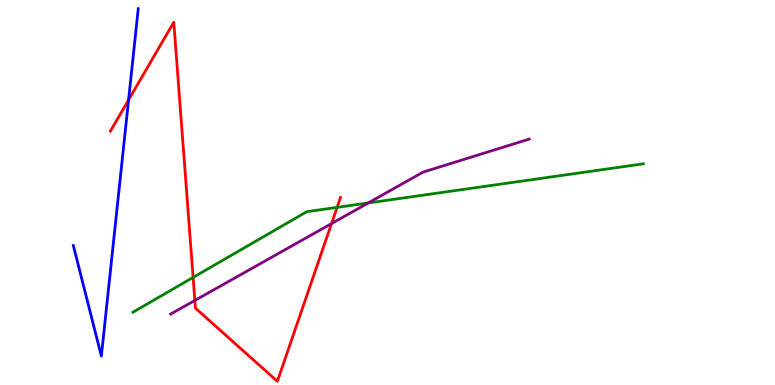[{'lines': ['blue', 'red'], 'intersections': [{'x': 1.66, 'y': 7.4}]}, {'lines': ['green', 'red'], 'intersections': [{'x': 2.49, 'y': 2.79}, {'x': 4.35, 'y': 4.61}]}, {'lines': ['purple', 'red'], 'intersections': [{'x': 2.51, 'y': 2.2}, {'x': 4.28, 'y': 4.19}]}, {'lines': ['blue', 'green'], 'intersections': []}, {'lines': ['blue', 'purple'], 'intersections': []}, {'lines': ['green', 'purple'], 'intersections': [{'x': 4.75, 'y': 4.73}]}]